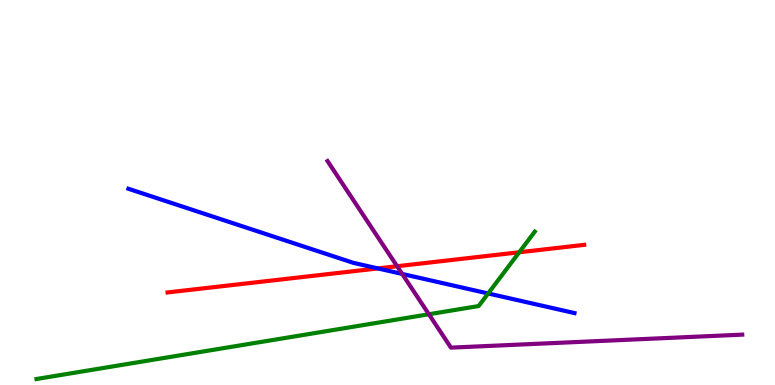[{'lines': ['blue', 'red'], 'intersections': [{'x': 4.88, 'y': 3.03}]}, {'lines': ['green', 'red'], 'intersections': [{'x': 6.7, 'y': 3.45}]}, {'lines': ['purple', 'red'], 'intersections': [{'x': 5.12, 'y': 3.09}]}, {'lines': ['blue', 'green'], 'intersections': [{'x': 6.3, 'y': 2.38}]}, {'lines': ['blue', 'purple'], 'intersections': [{'x': 5.19, 'y': 2.88}]}, {'lines': ['green', 'purple'], 'intersections': [{'x': 5.53, 'y': 1.84}]}]